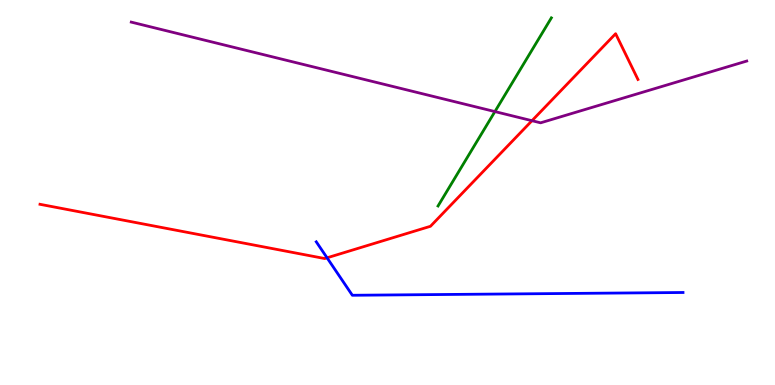[{'lines': ['blue', 'red'], 'intersections': [{'x': 4.22, 'y': 3.3}]}, {'lines': ['green', 'red'], 'intersections': []}, {'lines': ['purple', 'red'], 'intersections': [{'x': 6.86, 'y': 6.86}]}, {'lines': ['blue', 'green'], 'intersections': []}, {'lines': ['blue', 'purple'], 'intersections': []}, {'lines': ['green', 'purple'], 'intersections': [{'x': 6.39, 'y': 7.1}]}]